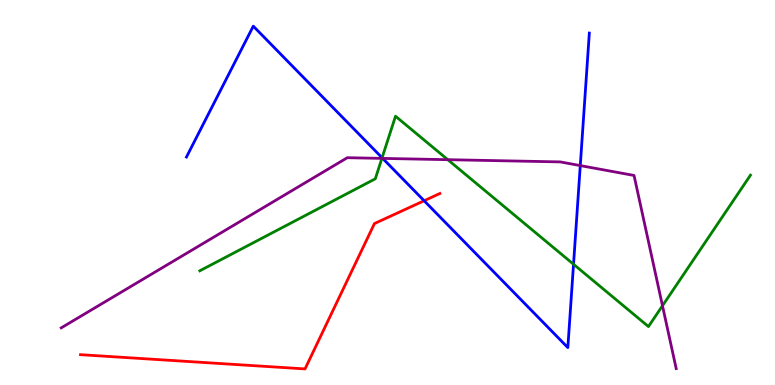[{'lines': ['blue', 'red'], 'intersections': [{'x': 5.47, 'y': 4.79}]}, {'lines': ['green', 'red'], 'intersections': []}, {'lines': ['purple', 'red'], 'intersections': []}, {'lines': ['blue', 'green'], 'intersections': [{'x': 4.93, 'y': 5.9}, {'x': 7.4, 'y': 3.14}]}, {'lines': ['blue', 'purple'], 'intersections': [{'x': 4.94, 'y': 5.89}, {'x': 7.49, 'y': 5.7}]}, {'lines': ['green', 'purple'], 'intersections': [{'x': 4.93, 'y': 5.89}, {'x': 5.78, 'y': 5.85}, {'x': 8.55, 'y': 2.06}]}]